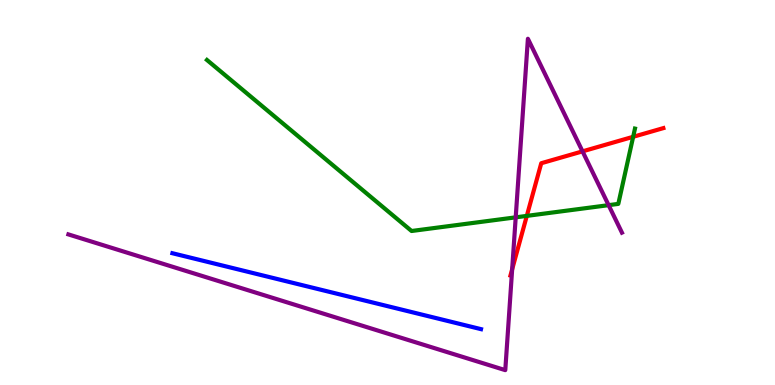[{'lines': ['blue', 'red'], 'intersections': []}, {'lines': ['green', 'red'], 'intersections': [{'x': 6.8, 'y': 4.39}, {'x': 8.17, 'y': 6.45}]}, {'lines': ['purple', 'red'], 'intersections': [{'x': 6.61, 'y': 3.01}, {'x': 7.52, 'y': 6.07}]}, {'lines': ['blue', 'green'], 'intersections': []}, {'lines': ['blue', 'purple'], 'intersections': []}, {'lines': ['green', 'purple'], 'intersections': [{'x': 6.65, 'y': 4.35}, {'x': 7.85, 'y': 4.67}]}]